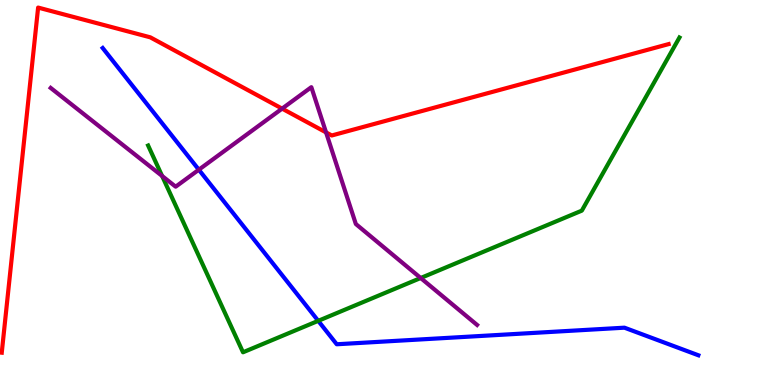[{'lines': ['blue', 'red'], 'intersections': []}, {'lines': ['green', 'red'], 'intersections': []}, {'lines': ['purple', 'red'], 'intersections': [{'x': 3.64, 'y': 7.18}, {'x': 4.21, 'y': 6.56}]}, {'lines': ['blue', 'green'], 'intersections': [{'x': 4.11, 'y': 1.67}]}, {'lines': ['blue', 'purple'], 'intersections': [{'x': 2.57, 'y': 5.59}]}, {'lines': ['green', 'purple'], 'intersections': [{'x': 2.09, 'y': 5.43}, {'x': 5.43, 'y': 2.78}]}]